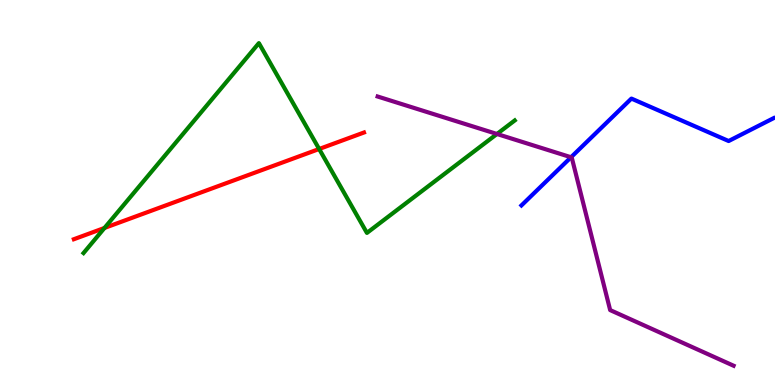[{'lines': ['blue', 'red'], 'intersections': []}, {'lines': ['green', 'red'], 'intersections': [{'x': 1.35, 'y': 4.08}, {'x': 4.12, 'y': 6.13}]}, {'lines': ['purple', 'red'], 'intersections': []}, {'lines': ['blue', 'green'], 'intersections': []}, {'lines': ['blue', 'purple'], 'intersections': [{'x': 7.37, 'y': 5.92}]}, {'lines': ['green', 'purple'], 'intersections': [{'x': 6.41, 'y': 6.52}]}]